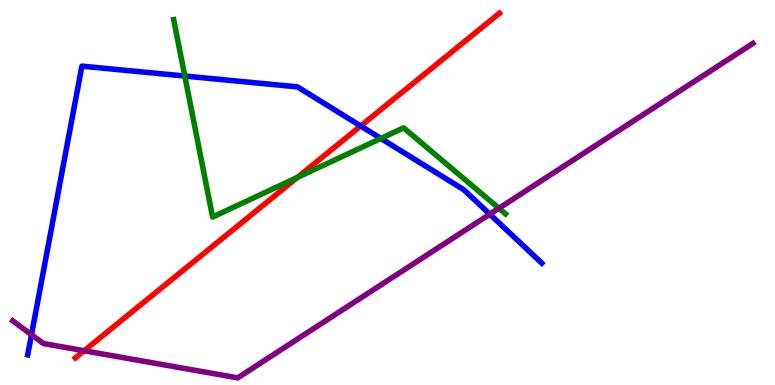[{'lines': ['blue', 'red'], 'intersections': [{'x': 4.65, 'y': 6.73}]}, {'lines': ['green', 'red'], 'intersections': [{'x': 3.84, 'y': 5.39}]}, {'lines': ['purple', 'red'], 'intersections': [{'x': 1.09, 'y': 0.89}]}, {'lines': ['blue', 'green'], 'intersections': [{'x': 2.38, 'y': 8.02}, {'x': 4.91, 'y': 6.4}]}, {'lines': ['blue', 'purple'], 'intersections': [{'x': 0.406, 'y': 1.31}, {'x': 6.32, 'y': 4.44}]}, {'lines': ['green', 'purple'], 'intersections': [{'x': 6.44, 'y': 4.59}]}]